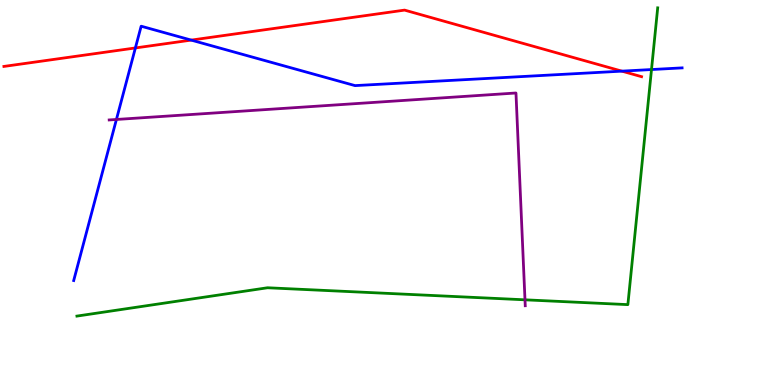[{'lines': ['blue', 'red'], 'intersections': [{'x': 1.75, 'y': 8.75}, {'x': 2.47, 'y': 8.96}, {'x': 8.02, 'y': 8.15}]}, {'lines': ['green', 'red'], 'intersections': []}, {'lines': ['purple', 'red'], 'intersections': []}, {'lines': ['blue', 'green'], 'intersections': [{'x': 8.41, 'y': 8.19}]}, {'lines': ['blue', 'purple'], 'intersections': [{'x': 1.5, 'y': 6.9}]}, {'lines': ['green', 'purple'], 'intersections': [{'x': 6.77, 'y': 2.21}]}]